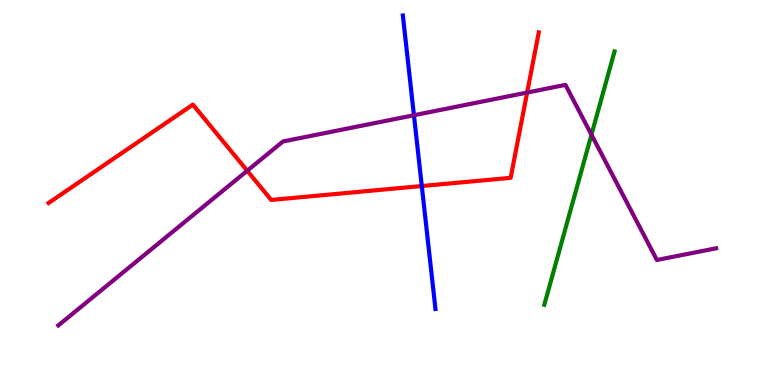[{'lines': ['blue', 'red'], 'intersections': [{'x': 5.44, 'y': 5.17}]}, {'lines': ['green', 'red'], 'intersections': []}, {'lines': ['purple', 'red'], 'intersections': [{'x': 3.19, 'y': 5.56}, {'x': 6.8, 'y': 7.6}]}, {'lines': ['blue', 'green'], 'intersections': []}, {'lines': ['blue', 'purple'], 'intersections': [{'x': 5.34, 'y': 7.01}]}, {'lines': ['green', 'purple'], 'intersections': [{'x': 7.63, 'y': 6.5}]}]